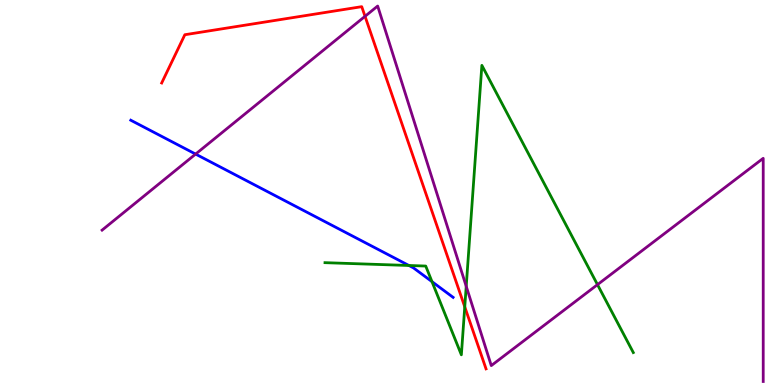[{'lines': ['blue', 'red'], 'intersections': []}, {'lines': ['green', 'red'], 'intersections': [{'x': 6.0, 'y': 2.03}]}, {'lines': ['purple', 'red'], 'intersections': [{'x': 4.71, 'y': 9.58}]}, {'lines': ['blue', 'green'], 'intersections': [{'x': 5.28, 'y': 3.1}, {'x': 5.57, 'y': 2.68}]}, {'lines': ['blue', 'purple'], 'intersections': [{'x': 2.52, 'y': 6.0}]}, {'lines': ['green', 'purple'], 'intersections': [{'x': 6.02, 'y': 2.56}, {'x': 7.71, 'y': 2.61}]}]